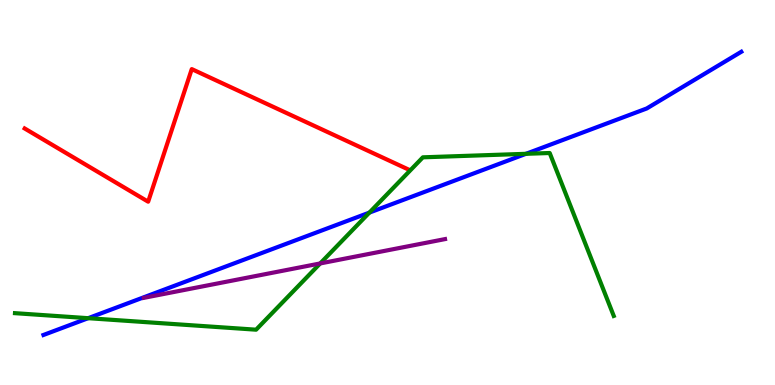[{'lines': ['blue', 'red'], 'intersections': []}, {'lines': ['green', 'red'], 'intersections': []}, {'lines': ['purple', 'red'], 'intersections': []}, {'lines': ['blue', 'green'], 'intersections': [{'x': 1.14, 'y': 1.74}, {'x': 4.77, 'y': 4.48}, {'x': 6.79, 'y': 6.0}]}, {'lines': ['blue', 'purple'], 'intersections': []}, {'lines': ['green', 'purple'], 'intersections': [{'x': 4.13, 'y': 3.16}]}]